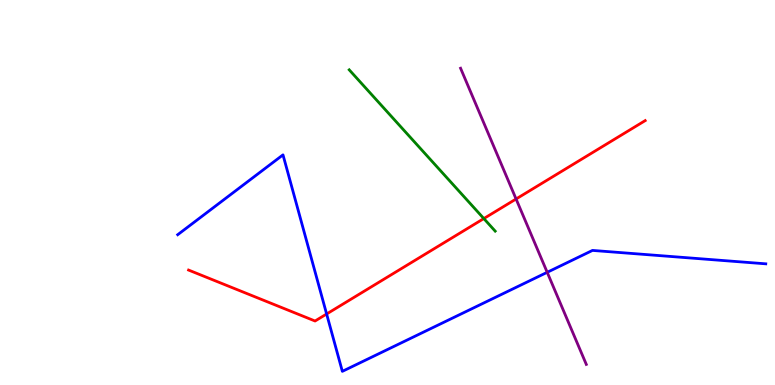[{'lines': ['blue', 'red'], 'intersections': [{'x': 4.21, 'y': 1.84}]}, {'lines': ['green', 'red'], 'intersections': [{'x': 6.24, 'y': 4.32}]}, {'lines': ['purple', 'red'], 'intersections': [{'x': 6.66, 'y': 4.83}]}, {'lines': ['blue', 'green'], 'intersections': []}, {'lines': ['blue', 'purple'], 'intersections': [{'x': 7.06, 'y': 2.93}]}, {'lines': ['green', 'purple'], 'intersections': []}]